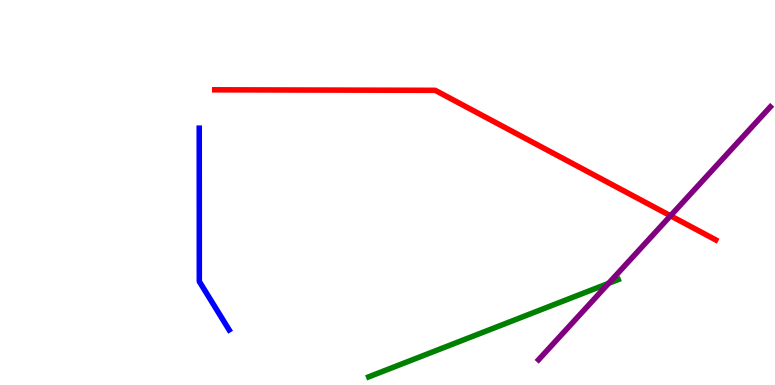[{'lines': ['blue', 'red'], 'intersections': []}, {'lines': ['green', 'red'], 'intersections': []}, {'lines': ['purple', 'red'], 'intersections': [{'x': 8.65, 'y': 4.4}]}, {'lines': ['blue', 'green'], 'intersections': []}, {'lines': ['blue', 'purple'], 'intersections': []}, {'lines': ['green', 'purple'], 'intersections': [{'x': 7.85, 'y': 2.64}]}]